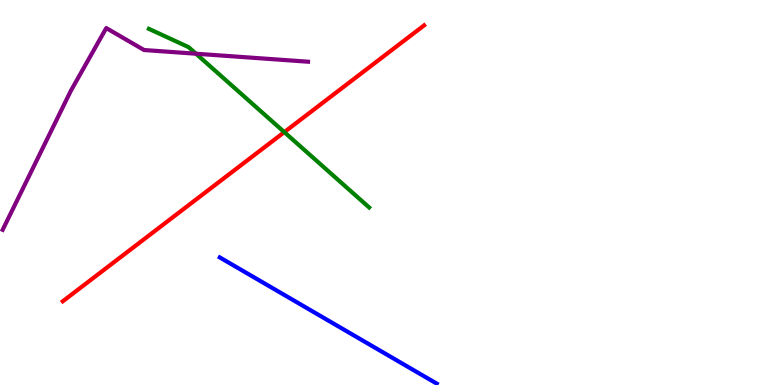[{'lines': ['blue', 'red'], 'intersections': []}, {'lines': ['green', 'red'], 'intersections': [{'x': 3.67, 'y': 6.57}]}, {'lines': ['purple', 'red'], 'intersections': []}, {'lines': ['blue', 'green'], 'intersections': []}, {'lines': ['blue', 'purple'], 'intersections': []}, {'lines': ['green', 'purple'], 'intersections': [{'x': 2.53, 'y': 8.6}]}]